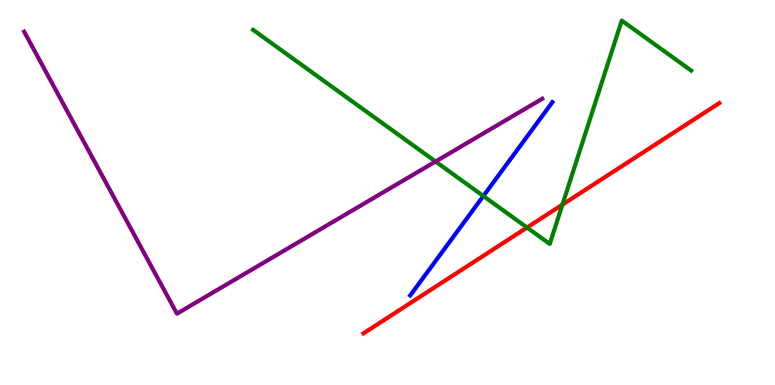[{'lines': ['blue', 'red'], 'intersections': []}, {'lines': ['green', 'red'], 'intersections': [{'x': 6.8, 'y': 4.09}, {'x': 7.26, 'y': 4.69}]}, {'lines': ['purple', 'red'], 'intersections': []}, {'lines': ['blue', 'green'], 'intersections': [{'x': 6.24, 'y': 4.91}]}, {'lines': ['blue', 'purple'], 'intersections': []}, {'lines': ['green', 'purple'], 'intersections': [{'x': 5.62, 'y': 5.8}]}]